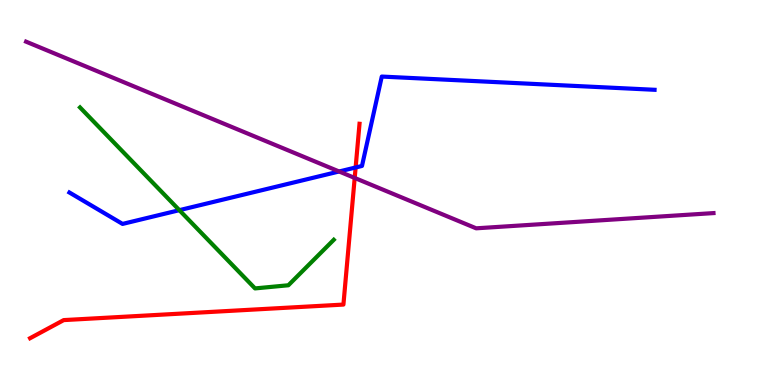[{'lines': ['blue', 'red'], 'intersections': [{'x': 4.59, 'y': 5.65}]}, {'lines': ['green', 'red'], 'intersections': []}, {'lines': ['purple', 'red'], 'intersections': [{'x': 4.58, 'y': 5.38}]}, {'lines': ['blue', 'green'], 'intersections': [{'x': 2.31, 'y': 4.54}]}, {'lines': ['blue', 'purple'], 'intersections': [{'x': 4.38, 'y': 5.55}]}, {'lines': ['green', 'purple'], 'intersections': []}]